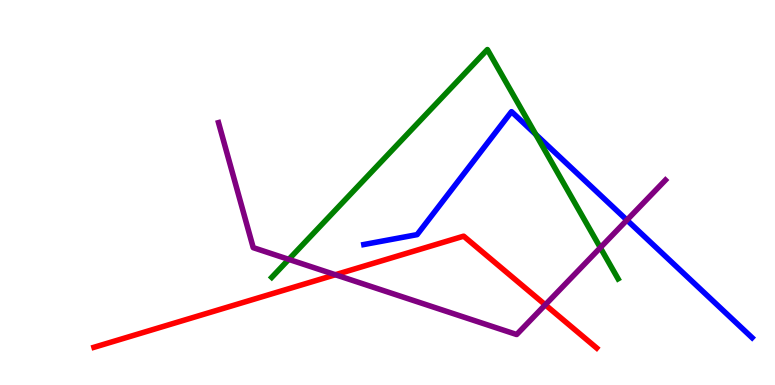[{'lines': ['blue', 'red'], 'intersections': []}, {'lines': ['green', 'red'], 'intersections': []}, {'lines': ['purple', 'red'], 'intersections': [{'x': 4.33, 'y': 2.86}, {'x': 7.04, 'y': 2.08}]}, {'lines': ['blue', 'green'], 'intersections': [{'x': 6.91, 'y': 6.51}]}, {'lines': ['blue', 'purple'], 'intersections': [{'x': 8.09, 'y': 4.28}]}, {'lines': ['green', 'purple'], 'intersections': [{'x': 3.73, 'y': 3.26}, {'x': 7.75, 'y': 3.57}]}]